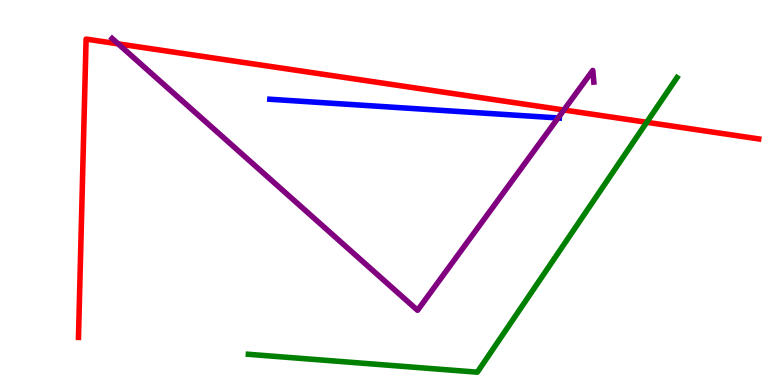[{'lines': ['blue', 'red'], 'intersections': []}, {'lines': ['green', 'red'], 'intersections': [{'x': 8.34, 'y': 6.82}]}, {'lines': ['purple', 'red'], 'intersections': [{'x': 1.52, 'y': 8.86}, {'x': 7.28, 'y': 7.14}]}, {'lines': ['blue', 'green'], 'intersections': []}, {'lines': ['blue', 'purple'], 'intersections': [{'x': 7.2, 'y': 6.94}]}, {'lines': ['green', 'purple'], 'intersections': []}]